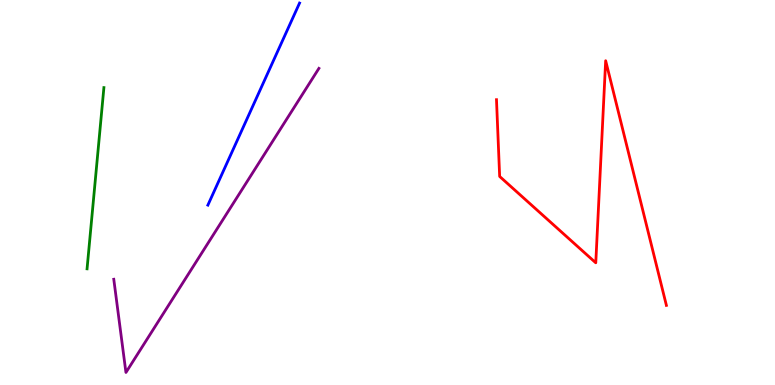[{'lines': ['blue', 'red'], 'intersections': []}, {'lines': ['green', 'red'], 'intersections': []}, {'lines': ['purple', 'red'], 'intersections': []}, {'lines': ['blue', 'green'], 'intersections': []}, {'lines': ['blue', 'purple'], 'intersections': []}, {'lines': ['green', 'purple'], 'intersections': []}]